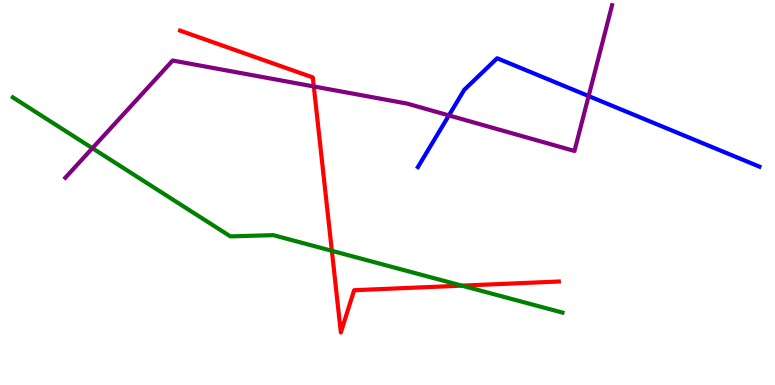[{'lines': ['blue', 'red'], 'intersections': []}, {'lines': ['green', 'red'], 'intersections': [{'x': 4.28, 'y': 3.49}, {'x': 5.96, 'y': 2.58}]}, {'lines': ['purple', 'red'], 'intersections': [{'x': 4.05, 'y': 7.75}]}, {'lines': ['blue', 'green'], 'intersections': []}, {'lines': ['blue', 'purple'], 'intersections': [{'x': 5.79, 'y': 7.0}, {'x': 7.6, 'y': 7.5}]}, {'lines': ['green', 'purple'], 'intersections': [{'x': 1.19, 'y': 6.15}]}]